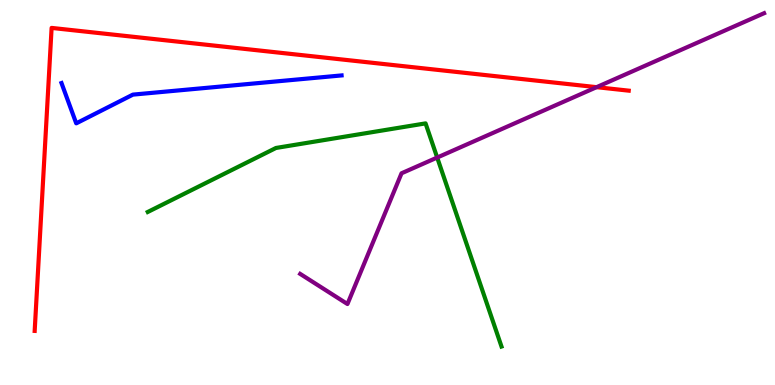[{'lines': ['blue', 'red'], 'intersections': []}, {'lines': ['green', 'red'], 'intersections': []}, {'lines': ['purple', 'red'], 'intersections': [{'x': 7.7, 'y': 7.74}]}, {'lines': ['blue', 'green'], 'intersections': []}, {'lines': ['blue', 'purple'], 'intersections': []}, {'lines': ['green', 'purple'], 'intersections': [{'x': 5.64, 'y': 5.91}]}]